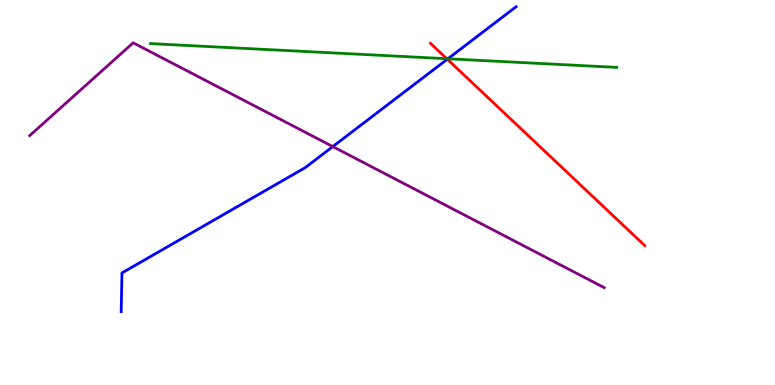[{'lines': ['blue', 'red'], 'intersections': [{'x': 5.77, 'y': 8.46}]}, {'lines': ['green', 'red'], 'intersections': [{'x': 5.76, 'y': 8.48}]}, {'lines': ['purple', 'red'], 'intersections': []}, {'lines': ['blue', 'green'], 'intersections': [{'x': 5.78, 'y': 8.47}]}, {'lines': ['blue', 'purple'], 'intersections': [{'x': 4.29, 'y': 6.19}]}, {'lines': ['green', 'purple'], 'intersections': []}]